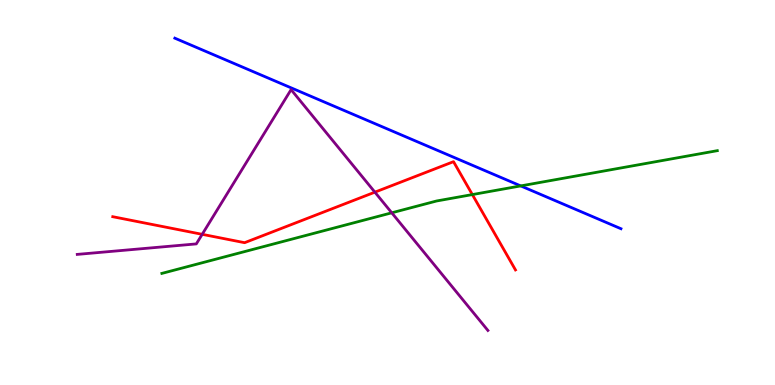[{'lines': ['blue', 'red'], 'intersections': []}, {'lines': ['green', 'red'], 'intersections': [{'x': 6.09, 'y': 4.95}]}, {'lines': ['purple', 'red'], 'intersections': [{'x': 2.61, 'y': 3.91}, {'x': 4.84, 'y': 5.01}]}, {'lines': ['blue', 'green'], 'intersections': [{'x': 6.72, 'y': 5.17}]}, {'lines': ['blue', 'purple'], 'intersections': []}, {'lines': ['green', 'purple'], 'intersections': [{'x': 5.05, 'y': 4.47}]}]